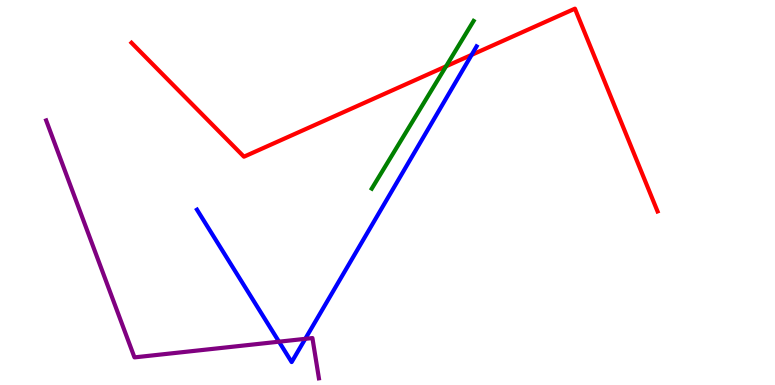[{'lines': ['blue', 'red'], 'intersections': [{'x': 6.09, 'y': 8.57}]}, {'lines': ['green', 'red'], 'intersections': [{'x': 5.76, 'y': 8.28}]}, {'lines': ['purple', 'red'], 'intersections': []}, {'lines': ['blue', 'green'], 'intersections': []}, {'lines': ['blue', 'purple'], 'intersections': [{'x': 3.6, 'y': 1.12}, {'x': 3.94, 'y': 1.2}]}, {'lines': ['green', 'purple'], 'intersections': []}]